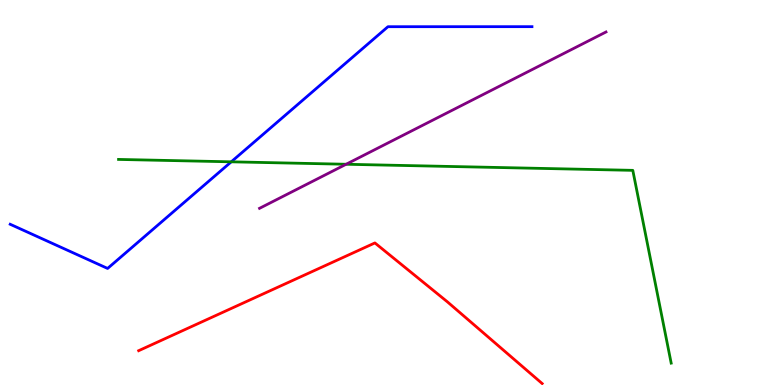[{'lines': ['blue', 'red'], 'intersections': []}, {'lines': ['green', 'red'], 'intersections': []}, {'lines': ['purple', 'red'], 'intersections': []}, {'lines': ['blue', 'green'], 'intersections': [{'x': 2.98, 'y': 5.8}]}, {'lines': ['blue', 'purple'], 'intersections': []}, {'lines': ['green', 'purple'], 'intersections': [{'x': 4.47, 'y': 5.73}]}]